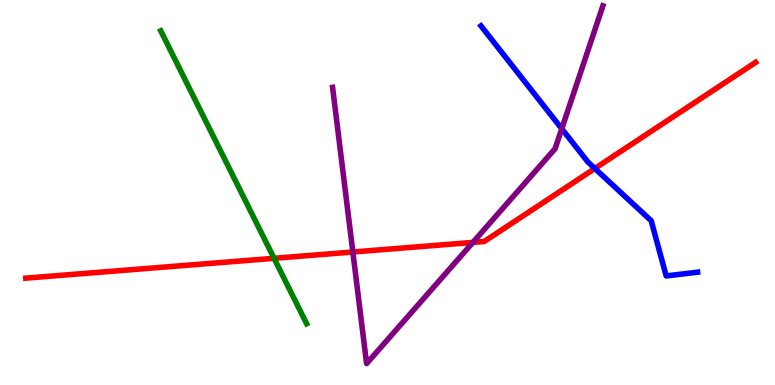[{'lines': ['blue', 'red'], 'intersections': [{'x': 7.68, 'y': 5.62}]}, {'lines': ['green', 'red'], 'intersections': [{'x': 3.54, 'y': 3.29}]}, {'lines': ['purple', 'red'], 'intersections': [{'x': 4.55, 'y': 3.45}, {'x': 6.1, 'y': 3.7}]}, {'lines': ['blue', 'green'], 'intersections': []}, {'lines': ['blue', 'purple'], 'intersections': [{'x': 7.25, 'y': 6.66}]}, {'lines': ['green', 'purple'], 'intersections': []}]